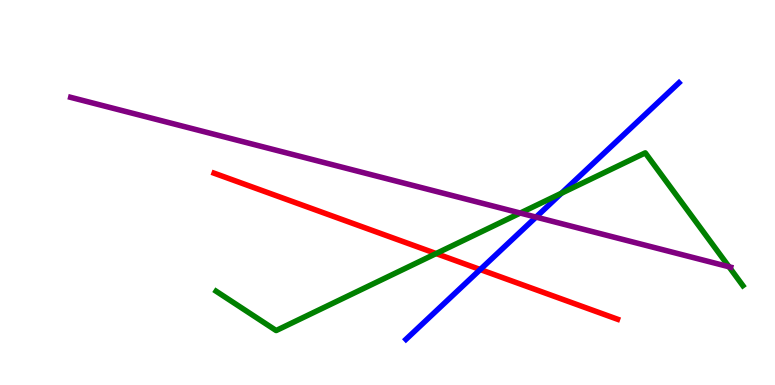[{'lines': ['blue', 'red'], 'intersections': [{'x': 6.2, 'y': 3.0}]}, {'lines': ['green', 'red'], 'intersections': [{'x': 5.63, 'y': 3.41}]}, {'lines': ['purple', 'red'], 'intersections': []}, {'lines': ['blue', 'green'], 'intersections': [{'x': 7.24, 'y': 4.98}]}, {'lines': ['blue', 'purple'], 'intersections': [{'x': 6.92, 'y': 4.36}]}, {'lines': ['green', 'purple'], 'intersections': [{'x': 6.71, 'y': 4.47}, {'x': 9.41, 'y': 3.07}]}]